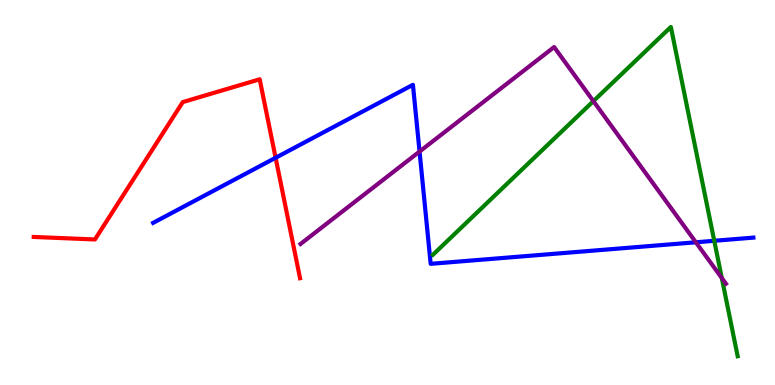[{'lines': ['blue', 'red'], 'intersections': [{'x': 3.56, 'y': 5.9}]}, {'lines': ['green', 'red'], 'intersections': []}, {'lines': ['purple', 'red'], 'intersections': []}, {'lines': ['blue', 'green'], 'intersections': [{'x': 9.22, 'y': 3.75}]}, {'lines': ['blue', 'purple'], 'intersections': [{'x': 5.41, 'y': 6.06}, {'x': 8.98, 'y': 3.71}]}, {'lines': ['green', 'purple'], 'intersections': [{'x': 7.66, 'y': 7.37}, {'x': 9.31, 'y': 2.78}]}]